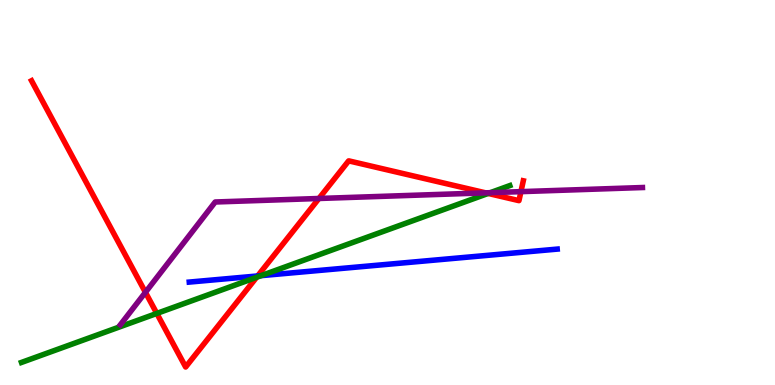[{'lines': ['blue', 'red'], 'intersections': [{'x': 3.32, 'y': 2.83}]}, {'lines': ['green', 'red'], 'intersections': [{'x': 2.02, 'y': 1.86}, {'x': 3.31, 'y': 2.8}, {'x': 6.3, 'y': 4.98}]}, {'lines': ['purple', 'red'], 'intersections': [{'x': 1.88, 'y': 2.41}, {'x': 4.12, 'y': 4.84}, {'x': 6.27, 'y': 4.99}, {'x': 6.72, 'y': 5.02}]}, {'lines': ['blue', 'green'], 'intersections': [{'x': 3.37, 'y': 2.84}]}, {'lines': ['blue', 'purple'], 'intersections': []}, {'lines': ['green', 'purple'], 'intersections': [{'x': 6.33, 'y': 5.0}]}]